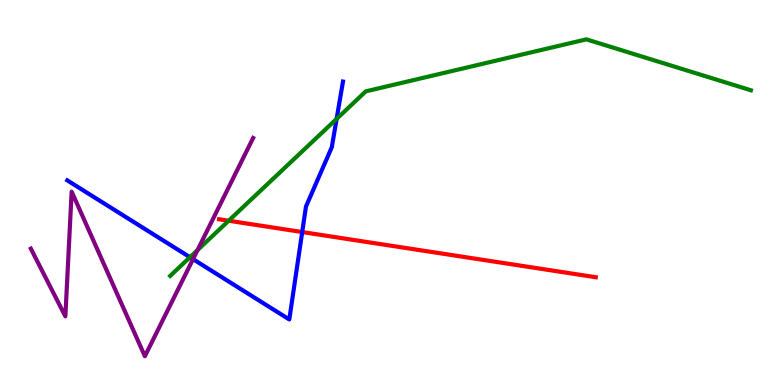[{'lines': ['blue', 'red'], 'intersections': [{'x': 3.9, 'y': 3.97}]}, {'lines': ['green', 'red'], 'intersections': [{'x': 2.95, 'y': 4.27}]}, {'lines': ['purple', 'red'], 'intersections': []}, {'lines': ['blue', 'green'], 'intersections': [{'x': 2.45, 'y': 3.32}, {'x': 4.34, 'y': 6.91}]}, {'lines': ['blue', 'purple'], 'intersections': [{'x': 2.49, 'y': 3.27}]}, {'lines': ['green', 'purple'], 'intersections': [{'x': 2.55, 'y': 3.5}]}]